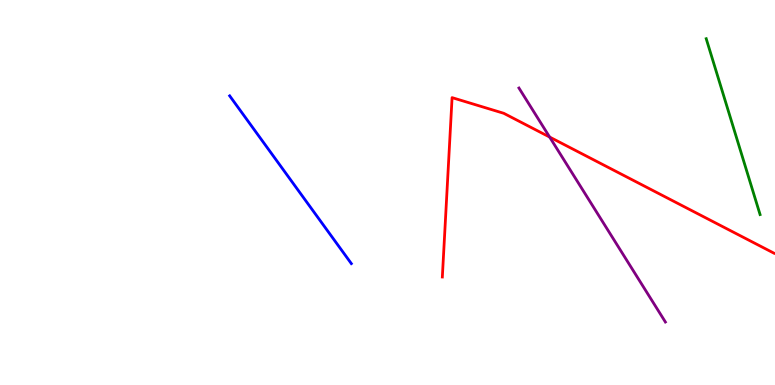[{'lines': ['blue', 'red'], 'intersections': []}, {'lines': ['green', 'red'], 'intersections': []}, {'lines': ['purple', 'red'], 'intersections': [{'x': 7.09, 'y': 6.44}]}, {'lines': ['blue', 'green'], 'intersections': []}, {'lines': ['blue', 'purple'], 'intersections': []}, {'lines': ['green', 'purple'], 'intersections': []}]